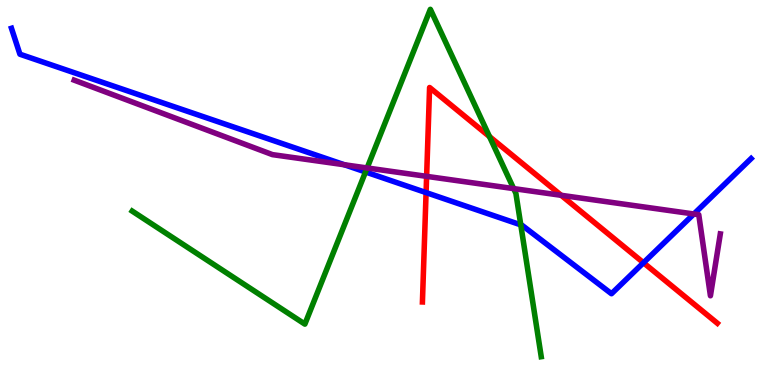[{'lines': ['blue', 'red'], 'intersections': [{'x': 5.5, 'y': 5.0}, {'x': 8.3, 'y': 3.18}]}, {'lines': ['green', 'red'], 'intersections': [{'x': 6.32, 'y': 6.45}]}, {'lines': ['purple', 'red'], 'intersections': [{'x': 5.5, 'y': 5.42}, {'x': 7.24, 'y': 4.93}]}, {'lines': ['blue', 'green'], 'intersections': [{'x': 4.72, 'y': 5.53}, {'x': 6.72, 'y': 4.16}]}, {'lines': ['blue', 'purple'], 'intersections': [{'x': 4.44, 'y': 5.72}, {'x': 8.95, 'y': 4.44}]}, {'lines': ['green', 'purple'], 'intersections': [{'x': 4.74, 'y': 5.64}, {'x': 6.63, 'y': 5.1}]}]